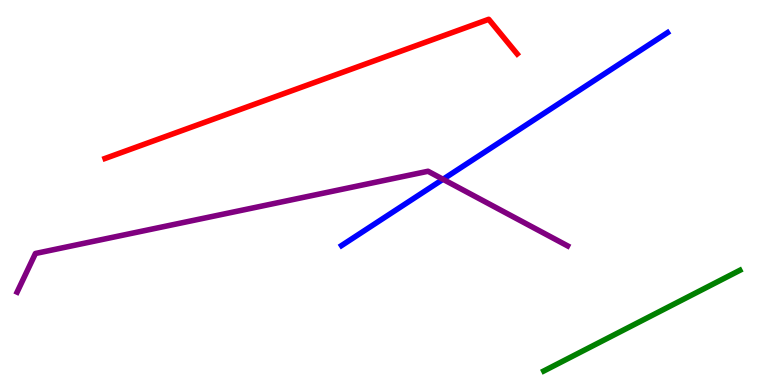[{'lines': ['blue', 'red'], 'intersections': []}, {'lines': ['green', 'red'], 'intersections': []}, {'lines': ['purple', 'red'], 'intersections': []}, {'lines': ['blue', 'green'], 'intersections': []}, {'lines': ['blue', 'purple'], 'intersections': [{'x': 5.72, 'y': 5.34}]}, {'lines': ['green', 'purple'], 'intersections': []}]